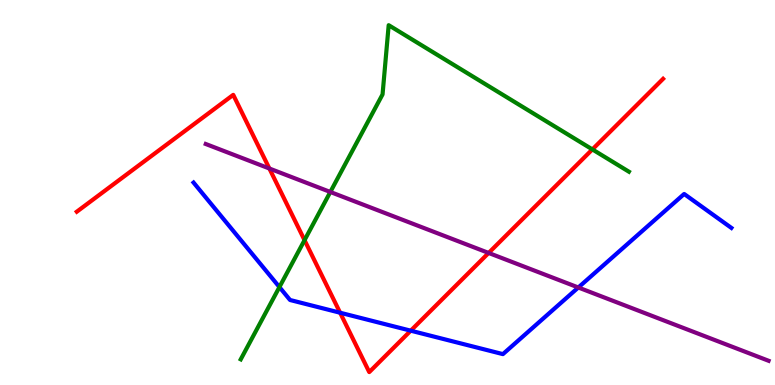[{'lines': ['blue', 'red'], 'intersections': [{'x': 4.39, 'y': 1.88}, {'x': 5.3, 'y': 1.41}]}, {'lines': ['green', 'red'], 'intersections': [{'x': 3.93, 'y': 3.76}, {'x': 7.64, 'y': 6.12}]}, {'lines': ['purple', 'red'], 'intersections': [{'x': 3.48, 'y': 5.62}, {'x': 6.3, 'y': 3.43}]}, {'lines': ['blue', 'green'], 'intersections': [{'x': 3.61, 'y': 2.54}]}, {'lines': ['blue', 'purple'], 'intersections': [{'x': 7.46, 'y': 2.53}]}, {'lines': ['green', 'purple'], 'intersections': [{'x': 4.26, 'y': 5.01}]}]